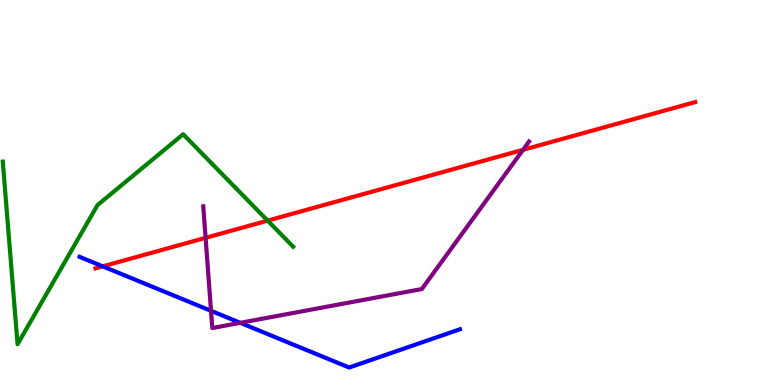[{'lines': ['blue', 'red'], 'intersections': [{'x': 1.33, 'y': 3.08}]}, {'lines': ['green', 'red'], 'intersections': [{'x': 3.45, 'y': 4.27}]}, {'lines': ['purple', 'red'], 'intersections': [{'x': 2.65, 'y': 3.82}, {'x': 6.75, 'y': 6.11}]}, {'lines': ['blue', 'green'], 'intersections': []}, {'lines': ['blue', 'purple'], 'intersections': [{'x': 2.72, 'y': 1.93}, {'x': 3.1, 'y': 1.61}]}, {'lines': ['green', 'purple'], 'intersections': []}]